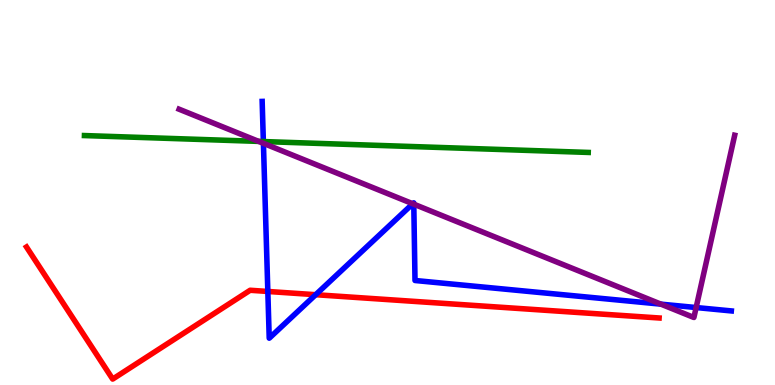[{'lines': ['blue', 'red'], 'intersections': [{'x': 3.46, 'y': 2.43}, {'x': 4.07, 'y': 2.35}]}, {'lines': ['green', 'red'], 'intersections': []}, {'lines': ['purple', 'red'], 'intersections': []}, {'lines': ['blue', 'green'], 'intersections': [{'x': 3.4, 'y': 6.32}]}, {'lines': ['blue', 'purple'], 'intersections': [{'x': 3.4, 'y': 6.28}, {'x': 5.33, 'y': 4.71}, {'x': 5.34, 'y': 4.7}, {'x': 8.53, 'y': 2.1}, {'x': 8.98, 'y': 2.01}]}, {'lines': ['green', 'purple'], 'intersections': [{'x': 3.34, 'y': 6.33}]}]